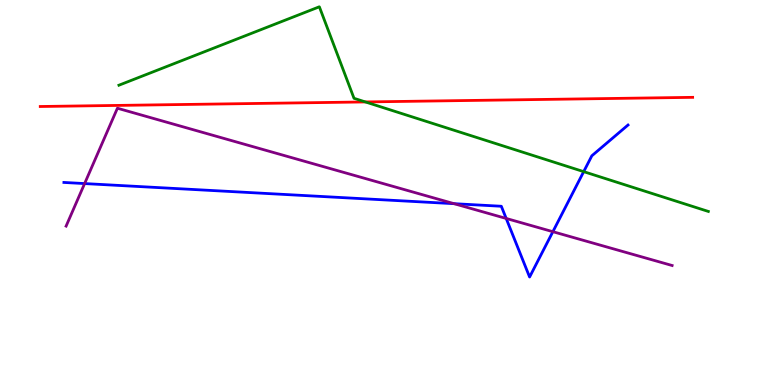[{'lines': ['blue', 'red'], 'intersections': []}, {'lines': ['green', 'red'], 'intersections': [{'x': 4.71, 'y': 7.35}]}, {'lines': ['purple', 'red'], 'intersections': []}, {'lines': ['blue', 'green'], 'intersections': [{'x': 7.53, 'y': 5.54}]}, {'lines': ['blue', 'purple'], 'intersections': [{'x': 1.09, 'y': 5.23}, {'x': 5.86, 'y': 4.71}, {'x': 6.53, 'y': 4.33}, {'x': 7.13, 'y': 3.98}]}, {'lines': ['green', 'purple'], 'intersections': []}]